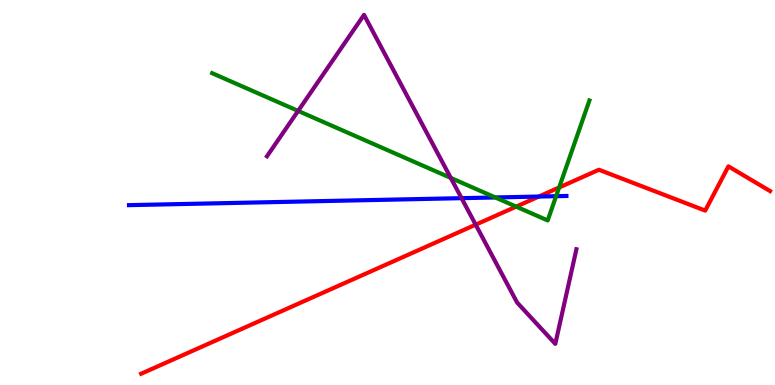[{'lines': ['blue', 'red'], 'intersections': [{'x': 6.95, 'y': 4.89}]}, {'lines': ['green', 'red'], 'intersections': [{'x': 6.66, 'y': 4.63}, {'x': 7.21, 'y': 5.13}]}, {'lines': ['purple', 'red'], 'intersections': [{'x': 6.14, 'y': 4.16}]}, {'lines': ['blue', 'green'], 'intersections': [{'x': 6.39, 'y': 4.87}, {'x': 7.18, 'y': 4.9}]}, {'lines': ['blue', 'purple'], 'intersections': [{'x': 5.96, 'y': 4.85}]}, {'lines': ['green', 'purple'], 'intersections': [{'x': 3.85, 'y': 7.12}, {'x': 5.82, 'y': 5.38}]}]